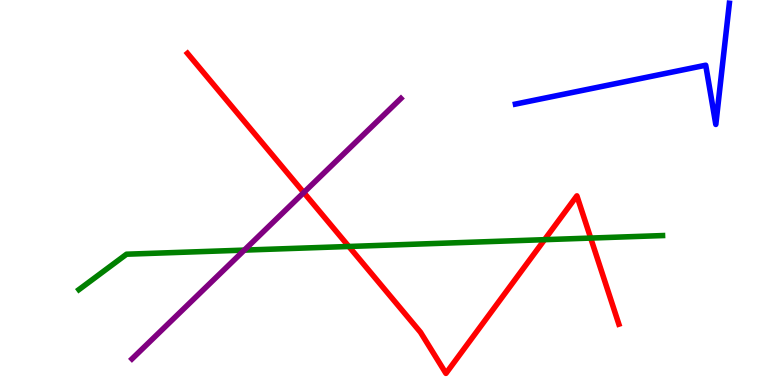[{'lines': ['blue', 'red'], 'intersections': []}, {'lines': ['green', 'red'], 'intersections': [{'x': 4.5, 'y': 3.6}, {'x': 7.03, 'y': 3.77}, {'x': 7.62, 'y': 3.82}]}, {'lines': ['purple', 'red'], 'intersections': [{'x': 3.92, 'y': 5.0}]}, {'lines': ['blue', 'green'], 'intersections': []}, {'lines': ['blue', 'purple'], 'intersections': []}, {'lines': ['green', 'purple'], 'intersections': [{'x': 3.15, 'y': 3.5}]}]